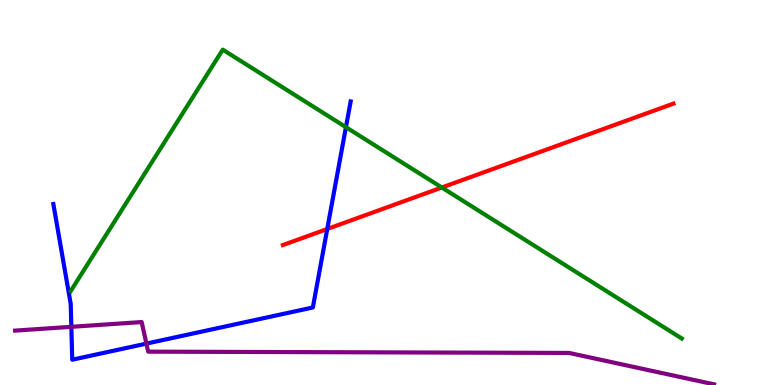[{'lines': ['blue', 'red'], 'intersections': [{'x': 4.22, 'y': 4.05}]}, {'lines': ['green', 'red'], 'intersections': [{'x': 5.7, 'y': 5.13}]}, {'lines': ['purple', 'red'], 'intersections': []}, {'lines': ['blue', 'green'], 'intersections': [{'x': 4.46, 'y': 6.7}]}, {'lines': ['blue', 'purple'], 'intersections': [{'x': 0.921, 'y': 1.51}, {'x': 1.89, 'y': 1.08}]}, {'lines': ['green', 'purple'], 'intersections': []}]